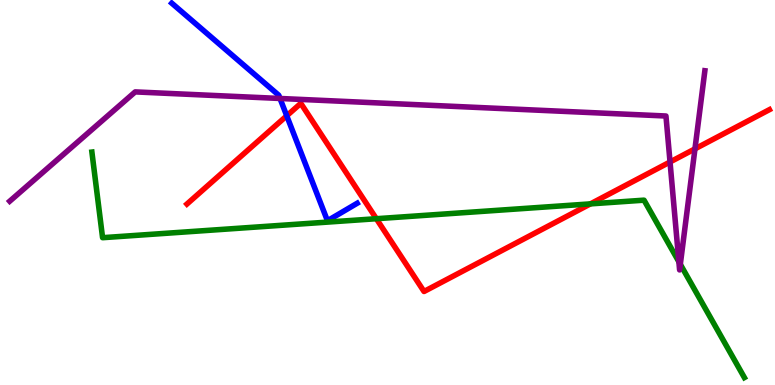[{'lines': ['blue', 'red'], 'intersections': [{'x': 3.7, 'y': 6.99}]}, {'lines': ['green', 'red'], 'intersections': [{'x': 4.86, 'y': 4.32}, {'x': 7.62, 'y': 4.7}]}, {'lines': ['purple', 'red'], 'intersections': [{'x': 8.65, 'y': 5.79}, {'x': 8.97, 'y': 6.13}]}, {'lines': ['blue', 'green'], 'intersections': []}, {'lines': ['blue', 'purple'], 'intersections': [{'x': 3.61, 'y': 7.44}]}, {'lines': ['green', 'purple'], 'intersections': [{'x': 8.76, 'y': 3.2}, {'x': 8.78, 'y': 3.13}]}]